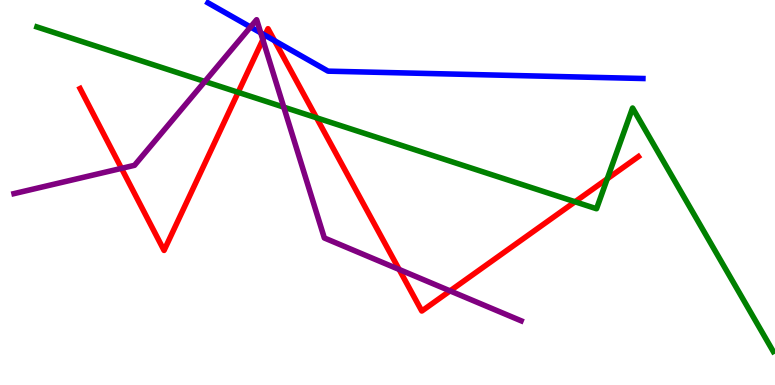[{'lines': ['blue', 'red'], 'intersections': [{'x': 3.42, 'y': 9.08}, {'x': 3.54, 'y': 8.94}]}, {'lines': ['green', 'red'], 'intersections': [{'x': 3.07, 'y': 7.6}, {'x': 4.08, 'y': 6.94}, {'x': 7.42, 'y': 4.76}, {'x': 7.84, 'y': 5.36}]}, {'lines': ['purple', 'red'], 'intersections': [{'x': 1.57, 'y': 5.63}, {'x': 3.39, 'y': 8.97}, {'x': 5.15, 'y': 3.0}, {'x': 5.81, 'y': 2.44}]}, {'lines': ['blue', 'green'], 'intersections': []}, {'lines': ['blue', 'purple'], 'intersections': [{'x': 3.23, 'y': 9.3}, {'x': 3.36, 'y': 9.15}]}, {'lines': ['green', 'purple'], 'intersections': [{'x': 2.64, 'y': 7.88}, {'x': 3.66, 'y': 7.22}]}]